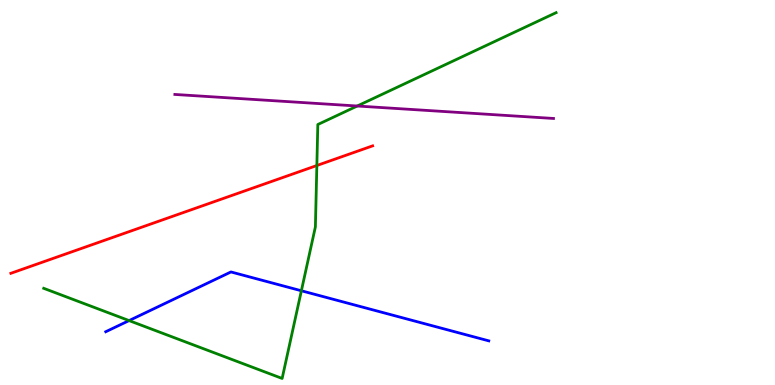[{'lines': ['blue', 'red'], 'intersections': []}, {'lines': ['green', 'red'], 'intersections': [{'x': 4.09, 'y': 5.7}]}, {'lines': ['purple', 'red'], 'intersections': []}, {'lines': ['blue', 'green'], 'intersections': [{'x': 1.67, 'y': 1.67}, {'x': 3.89, 'y': 2.45}]}, {'lines': ['blue', 'purple'], 'intersections': []}, {'lines': ['green', 'purple'], 'intersections': [{'x': 4.61, 'y': 7.25}]}]